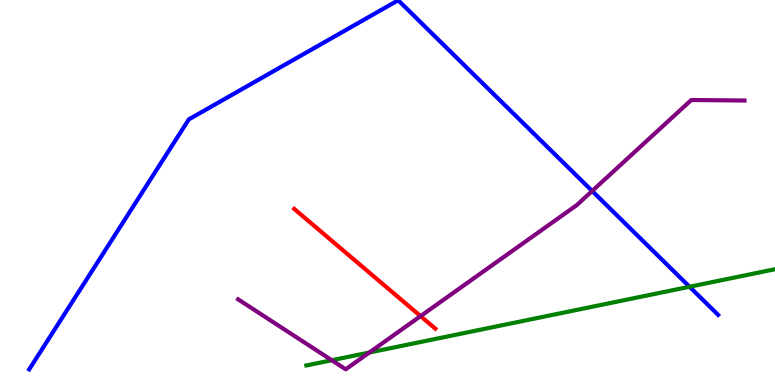[{'lines': ['blue', 'red'], 'intersections': []}, {'lines': ['green', 'red'], 'intersections': []}, {'lines': ['purple', 'red'], 'intersections': [{'x': 5.43, 'y': 1.79}]}, {'lines': ['blue', 'green'], 'intersections': [{'x': 8.9, 'y': 2.55}]}, {'lines': ['blue', 'purple'], 'intersections': [{'x': 7.64, 'y': 5.04}]}, {'lines': ['green', 'purple'], 'intersections': [{'x': 4.28, 'y': 0.643}, {'x': 4.77, 'y': 0.844}]}]